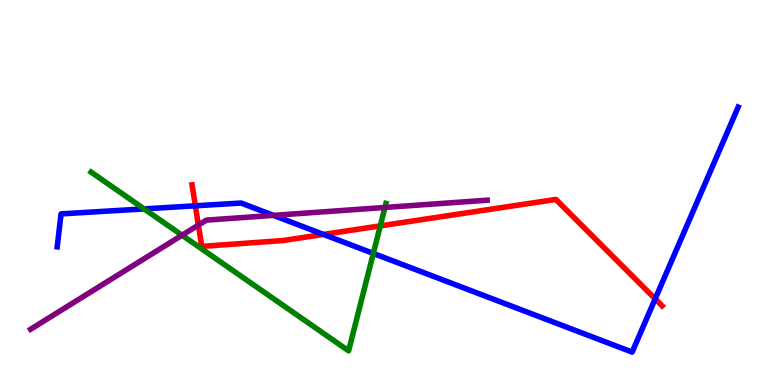[{'lines': ['blue', 'red'], 'intersections': [{'x': 2.52, 'y': 4.65}, {'x': 4.17, 'y': 3.91}, {'x': 8.45, 'y': 2.24}]}, {'lines': ['green', 'red'], 'intersections': [{'x': 4.91, 'y': 4.13}]}, {'lines': ['purple', 'red'], 'intersections': [{'x': 2.56, 'y': 4.15}]}, {'lines': ['blue', 'green'], 'intersections': [{'x': 1.86, 'y': 4.57}, {'x': 4.82, 'y': 3.42}]}, {'lines': ['blue', 'purple'], 'intersections': [{'x': 3.53, 'y': 4.41}]}, {'lines': ['green', 'purple'], 'intersections': [{'x': 2.35, 'y': 3.89}, {'x': 4.97, 'y': 4.61}]}]